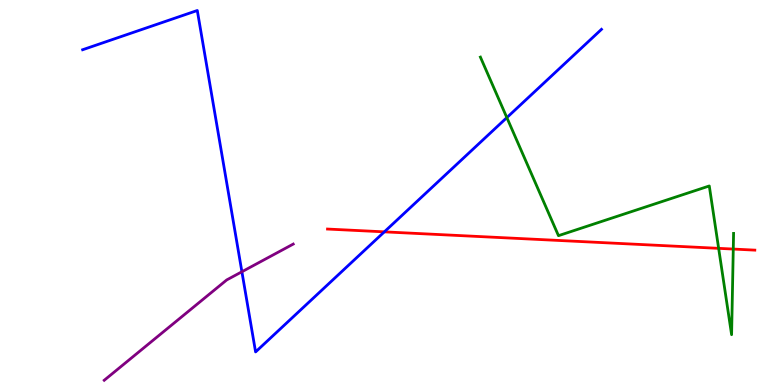[{'lines': ['blue', 'red'], 'intersections': [{'x': 4.96, 'y': 3.98}]}, {'lines': ['green', 'red'], 'intersections': [{'x': 9.27, 'y': 3.55}, {'x': 9.46, 'y': 3.53}]}, {'lines': ['purple', 'red'], 'intersections': []}, {'lines': ['blue', 'green'], 'intersections': [{'x': 6.54, 'y': 6.95}]}, {'lines': ['blue', 'purple'], 'intersections': [{'x': 3.12, 'y': 2.94}]}, {'lines': ['green', 'purple'], 'intersections': []}]